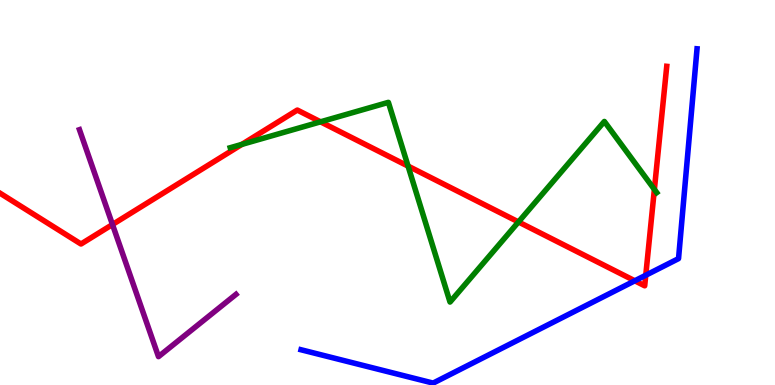[{'lines': ['blue', 'red'], 'intersections': [{'x': 8.19, 'y': 2.71}, {'x': 8.33, 'y': 2.85}]}, {'lines': ['green', 'red'], 'intersections': [{'x': 3.12, 'y': 6.25}, {'x': 4.14, 'y': 6.84}, {'x': 5.27, 'y': 5.69}, {'x': 6.69, 'y': 4.23}, {'x': 8.44, 'y': 5.08}]}, {'lines': ['purple', 'red'], 'intersections': [{'x': 1.45, 'y': 4.17}]}, {'lines': ['blue', 'green'], 'intersections': []}, {'lines': ['blue', 'purple'], 'intersections': []}, {'lines': ['green', 'purple'], 'intersections': []}]